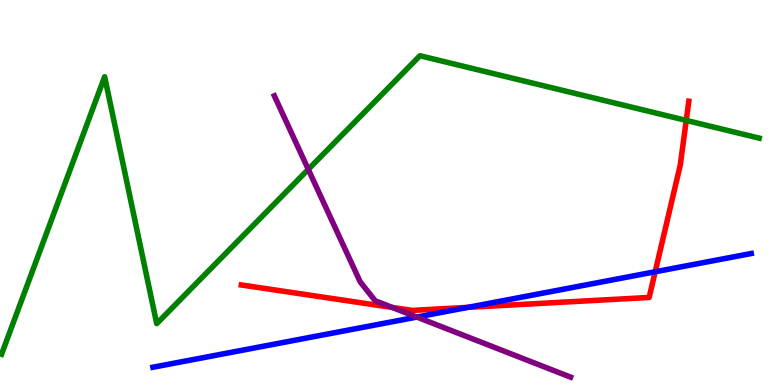[{'lines': ['blue', 'red'], 'intersections': [{'x': 6.04, 'y': 2.02}, {'x': 8.45, 'y': 2.94}]}, {'lines': ['green', 'red'], 'intersections': [{'x': 8.85, 'y': 6.87}]}, {'lines': ['purple', 'red'], 'intersections': [{'x': 5.06, 'y': 2.01}]}, {'lines': ['blue', 'green'], 'intersections': []}, {'lines': ['blue', 'purple'], 'intersections': [{'x': 5.38, 'y': 1.76}]}, {'lines': ['green', 'purple'], 'intersections': [{'x': 3.98, 'y': 5.6}]}]